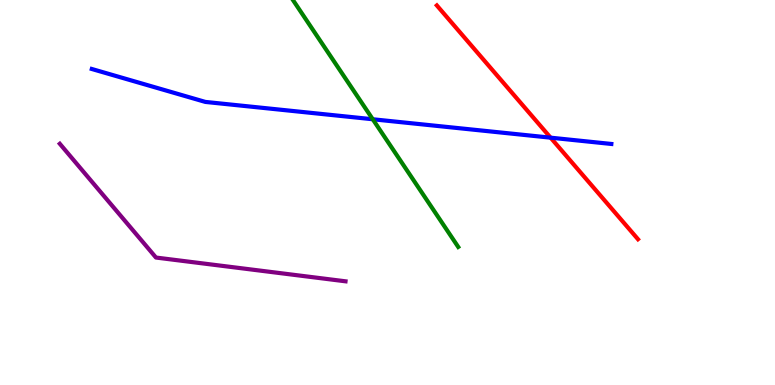[{'lines': ['blue', 'red'], 'intersections': [{'x': 7.1, 'y': 6.42}]}, {'lines': ['green', 'red'], 'intersections': []}, {'lines': ['purple', 'red'], 'intersections': []}, {'lines': ['blue', 'green'], 'intersections': [{'x': 4.81, 'y': 6.9}]}, {'lines': ['blue', 'purple'], 'intersections': []}, {'lines': ['green', 'purple'], 'intersections': []}]